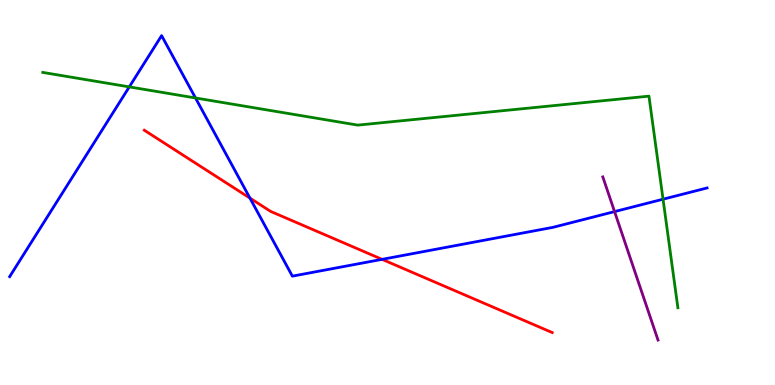[{'lines': ['blue', 'red'], 'intersections': [{'x': 3.23, 'y': 4.85}, {'x': 4.93, 'y': 3.26}]}, {'lines': ['green', 'red'], 'intersections': []}, {'lines': ['purple', 'red'], 'intersections': []}, {'lines': ['blue', 'green'], 'intersections': [{'x': 1.67, 'y': 7.74}, {'x': 2.52, 'y': 7.46}, {'x': 8.56, 'y': 4.83}]}, {'lines': ['blue', 'purple'], 'intersections': [{'x': 7.93, 'y': 4.5}]}, {'lines': ['green', 'purple'], 'intersections': []}]